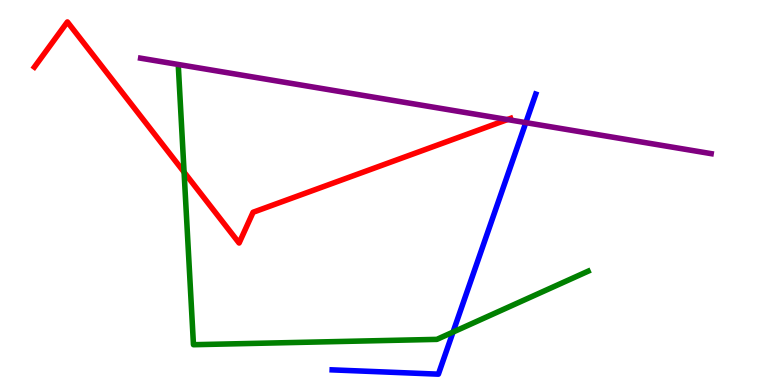[{'lines': ['blue', 'red'], 'intersections': []}, {'lines': ['green', 'red'], 'intersections': [{'x': 2.38, 'y': 5.53}]}, {'lines': ['purple', 'red'], 'intersections': [{'x': 6.55, 'y': 6.89}]}, {'lines': ['blue', 'green'], 'intersections': [{'x': 5.85, 'y': 1.37}]}, {'lines': ['blue', 'purple'], 'intersections': [{'x': 6.78, 'y': 6.81}]}, {'lines': ['green', 'purple'], 'intersections': []}]